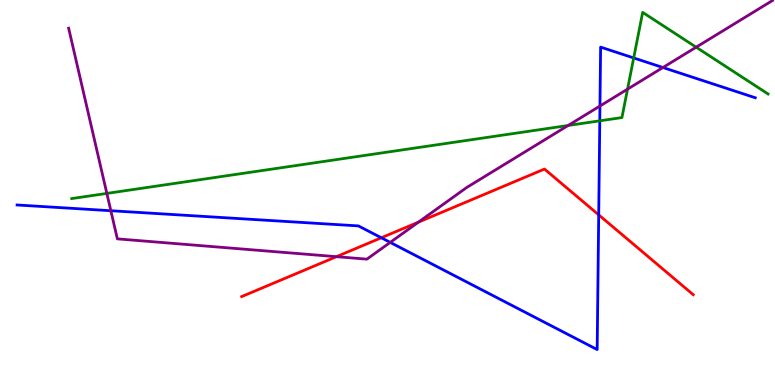[{'lines': ['blue', 'red'], 'intersections': [{'x': 4.92, 'y': 3.82}, {'x': 7.73, 'y': 4.42}]}, {'lines': ['green', 'red'], 'intersections': []}, {'lines': ['purple', 'red'], 'intersections': [{'x': 4.34, 'y': 3.33}, {'x': 5.4, 'y': 4.23}]}, {'lines': ['blue', 'green'], 'intersections': [{'x': 7.74, 'y': 6.86}, {'x': 8.18, 'y': 8.49}]}, {'lines': ['blue', 'purple'], 'intersections': [{'x': 1.43, 'y': 4.53}, {'x': 5.04, 'y': 3.7}, {'x': 7.74, 'y': 7.25}, {'x': 8.55, 'y': 8.25}]}, {'lines': ['green', 'purple'], 'intersections': [{'x': 1.38, 'y': 4.98}, {'x': 7.33, 'y': 6.74}, {'x': 8.1, 'y': 7.68}, {'x': 8.98, 'y': 8.77}]}]